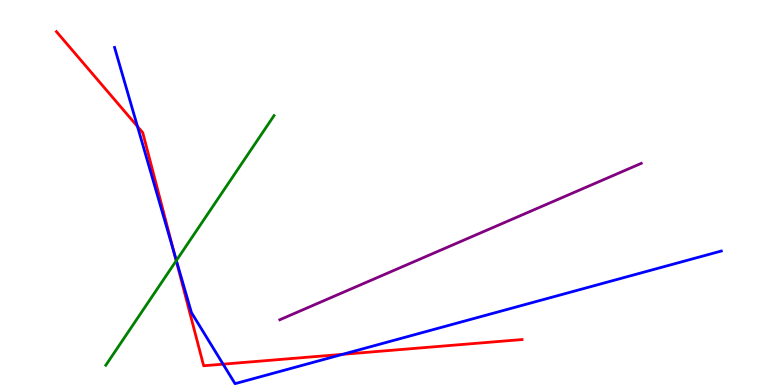[{'lines': ['blue', 'red'], 'intersections': [{'x': 1.77, 'y': 6.72}, {'x': 2.25, 'y': 3.41}, {'x': 2.88, 'y': 0.541}, {'x': 4.42, 'y': 0.797}]}, {'lines': ['green', 'red'], 'intersections': [{'x': 2.27, 'y': 3.23}]}, {'lines': ['purple', 'red'], 'intersections': []}, {'lines': ['blue', 'green'], 'intersections': [{'x': 2.28, 'y': 3.23}]}, {'lines': ['blue', 'purple'], 'intersections': []}, {'lines': ['green', 'purple'], 'intersections': []}]